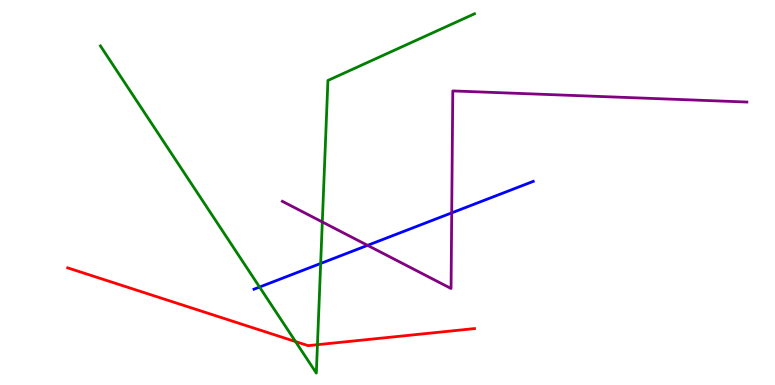[{'lines': ['blue', 'red'], 'intersections': []}, {'lines': ['green', 'red'], 'intersections': [{'x': 3.81, 'y': 1.13}, {'x': 4.1, 'y': 1.05}]}, {'lines': ['purple', 'red'], 'intersections': []}, {'lines': ['blue', 'green'], 'intersections': [{'x': 3.35, 'y': 2.54}, {'x': 4.14, 'y': 3.16}]}, {'lines': ['blue', 'purple'], 'intersections': [{'x': 4.74, 'y': 3.63}, {'x': 5.83, 'y': 4.47}]}, {'lines': ['green', 'purple'], 'intersections': [{'x': 4.16, 'y': 4.23}]}]